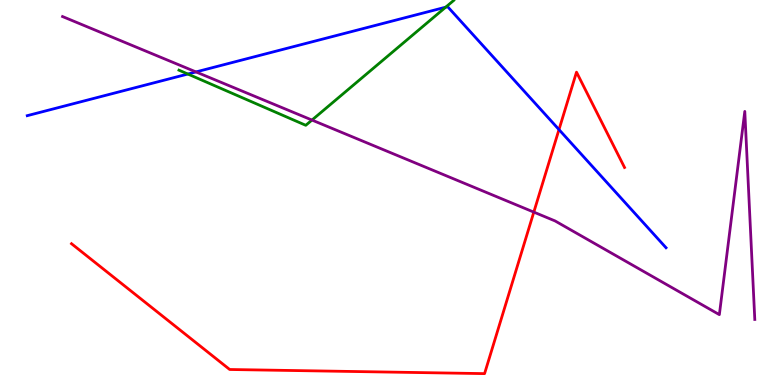[{'lines': ['blue', 'red'], 'intersections': [{'x': 7.21, 'y': 6.63}]}, {'lines': ['green', 'red'], 'intersections': []}, {'lines': ['purple', 'red'], 'intersections': [{'x': 6.89, 'y': 4.49}]}, {'lines': ['blue', 'green'], 'intersections': [{'x': 2.42, 'y': 8.08}, {'x': 5.75, 'y': 9.81}]}, {'lines': ['blue', 'purple'], 'intersections': [{'x': 2.53, 'y': 8.13}]}, {'lines': ['green', 'purple'], 'intersections': [{'x': 4.03, 'y': 6.88}]}]